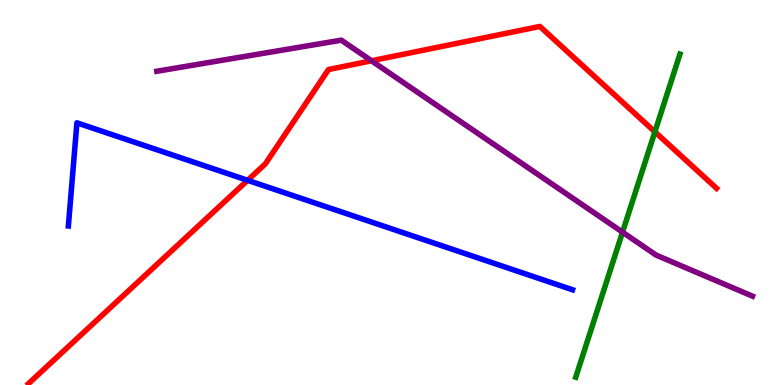[{'lines': ['blue', 'red'], 'intersections': [{'x': 3.2, 'y': 5.32}]}, {'lines': ['green', 'red'], 'intersections': [{'x': 8.45, 'y': 6.58}]}, {'lines': ['purple', 'red'], 'intersections': [{'x': 4.79, 'y': 8.42}]}, {'lines': ['blue', 'green'], 'intersections': []}, {'lines': ['blue', 'purple'], 'intersections': []}, {'lines': ['green', 'purple'], 'intersections': [{'x': 8.03, 'y': 3.97}]}]